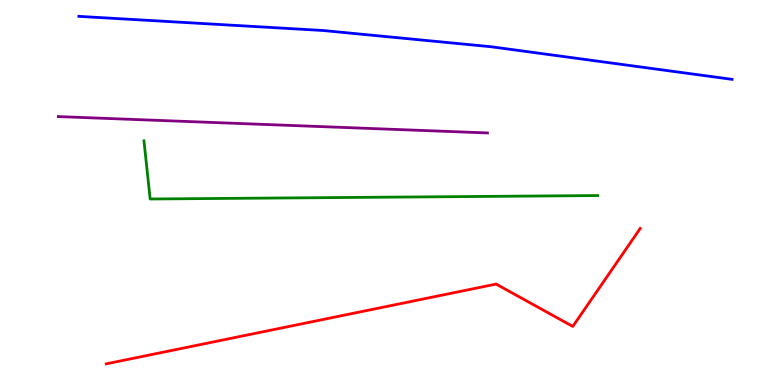[{'lines': ['blue', 'red'], 'intersections': []}, {'lines': ['green', 'red'], 'intersections': []}, {'lines': ['purple', 'red'], 'intersections': []}, {'lines': ['blue', 'green'], 'intersections': []}, {'lines': ['blue', 'purple'], 'intersections': []}, {'lines': ['green', 'purple'], 'intersections': []}]